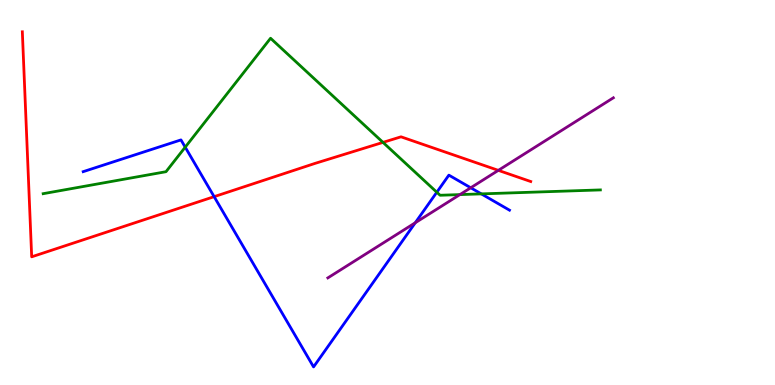[{'lines': ['blue', 'red'], 'intersections': [{'x': 2.76, 'y': 4.89}]}, {'lines': ['green', 'red'], 'intersections': [{'x': 4.94, 'y': 6.3}]}, {'lines': ['purple', 'red'], 'intersections': [{'x': 6.43, 'y': 5.58}]}, {'lines': ['blue', 'green'], 'intersections': [{'x': 2.39, 'y': 6.18}, {'x': 5.64, 'y': 5.01}, {'x': 6.21, 'y': 4.96}]}, {'lines': ['blue', 'purple'], 'intersections': [{'x': 5.36, 'y': 4.21}, {'x': 6.07, 'y': 5.12}]}, {'lines': ['green', 'purple'], 'intersections': [{'x': 5.93, 'y': 4.95}]}]